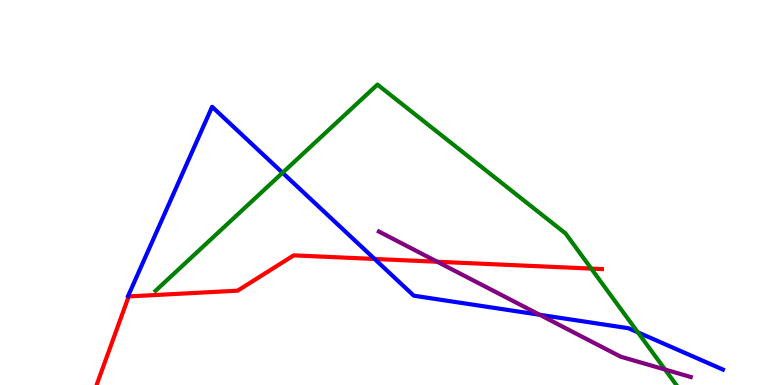[{'lines': ['blue', 'red'], 'intersections': [{'x': 4.83, 'y': 3.27}]}, {'lines': ['green', 'red'], 'intersections': [{'x': 7.63, 'y': 3.02}]}, {'lines': ['purple', 'red'], 'intersections': [{'x': 5.64, 'y': 3.2}]}, {'lines': ['blue', 'green'], 'intersections': [{'x': 3.65, 'y': 5.51}, {'x': 8.23, 'y': 1.37}]}, {'lines': ['blue', 'purple'], 'intersections': [{'x': 6.96, 'y': 1.82}]}, {'lines': ['green', 'purple'], 'intersections': [{'x': 8.58, 'y': 0.401}]}]